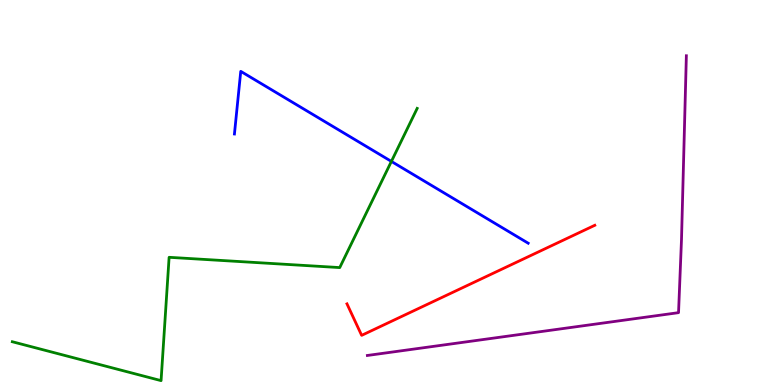[{'lines': ['blue', 'red'], 'intersections': []}, {'lines': ['green', 'red'], 'intersections': []}, {'lines': ['purple', 'red'], 'intersections': []}, {'lines': ['blue', 'green'], 'intersections': [{'x': 5.05, 'y': 5.81}]}, {'lines': ['blue', 'purple'], 'intersections': []}, {'lines': ['green', 'purple'], 'intersections': []}]